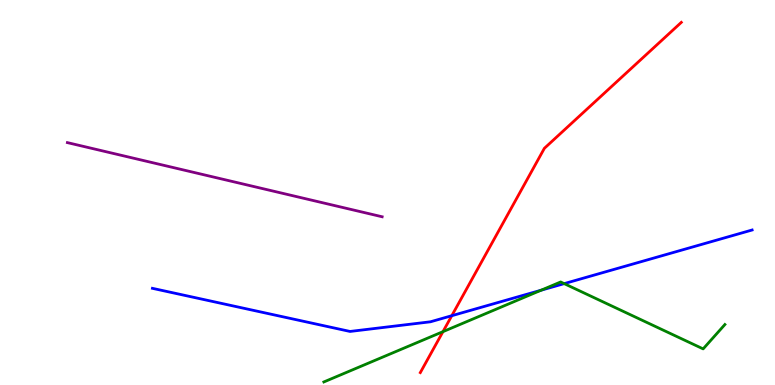[{'lines': ['blue', 'red'], 'intersections': [{'x': 5.83, 'y': 1.8}]}, {'lines': ['green', 'red'], 'intersections': [{'x': 5.72, 'y': 1.39}]}, {'lines': ['purple', 'red'], 'intersections': []}, {'lines': ['blue', 'green'], 'intersections': [{'x': 6.98, 'y': 2.46}, {'x': 7.28, 'y': 2.63}]}, {'lines': ['blue', 'purple'], 'intersections': []}, {'lines': ['green', 'purple'], 'intersections': []}]